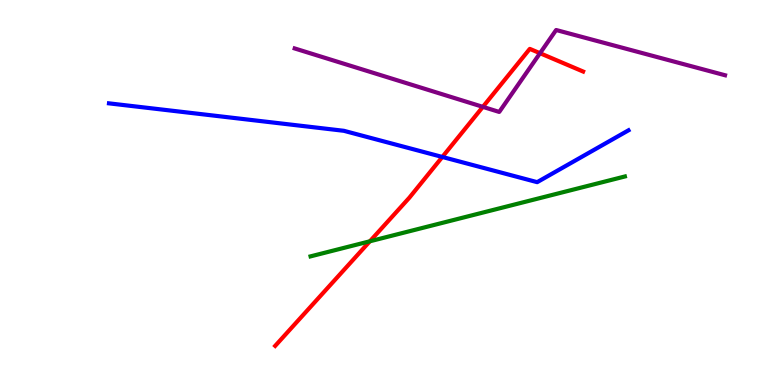[{'lines': ['blue', 'red'], 'intersections': [{'x': 5.71, 'y': 5.92}]}, {'lines': ['green', 'red'], 'intersections': [{'x': 4.77, 'y': 3.73}]}, {'lines': ['purple', 'red'], 'intersections': [{'x': 6.23, 'y': 7.22}, {'x': 6.97, 'y': 8.62}]}, {'lines': ['blue', 'green'], 'intersections': []}, {'lines': ['blue', 'purple'], 'intersections': []}, {'lines': ['green', 'purple'], 'intersections': []}]